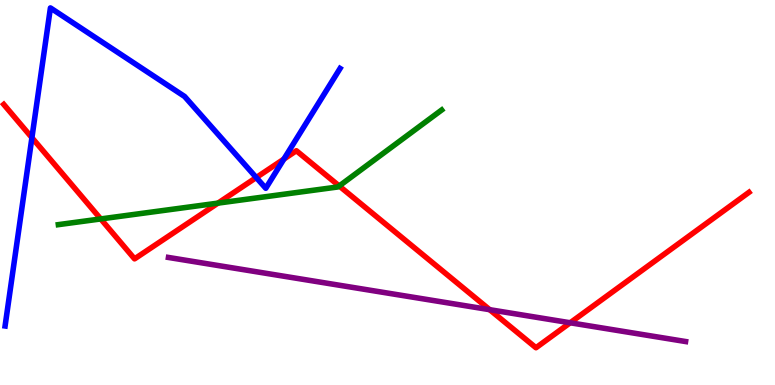[{'lines': ['blue', 'red'], 'intersections': [{'x': 0.412, 'y': 6.42}, {'x': 3.31, 'y': 5.39}, {'x': 3.66, 'y': 5.87}]}, {'lines': ['green', 'red'], 'intersections': [{'x': 1.3, 'y': 4.31}, {'x': 2.81, 'y': 4.72}, {'x': 4.38, 'y': 5.17}]}, {'lines': ['purple', 'red'], 'intersections': [{'x': 6.32, 'y': 1.96}, {'x': 7.36, 'y': 1.62}]}, {'lines': ['blue', 'green'], 'intersections': []}, {'lines': ['blue', 'purple'], 'intersections': []}, {'lines': ['green', 'purple'], 'intersections': []}]